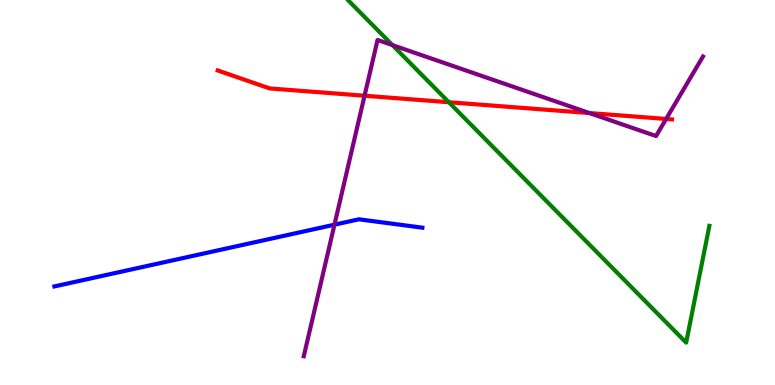[{'lines': ['blue', 'red'], 'intersections': []}, {'lines': ['green', 'red'], 'intersections': [{'x': 5.79, 'y': 7.34}]}, {'lines': ['purple', 'red'], 'intersections': [{'x': 4.7, 'y': 7.51}, {'x': 7.61, 'y': 7.06}, {'x': 8.6, 'y': 6.91}]}, {'lines': ['blue', 'green'], 'intersections': []}, {'lines': ['blue', 'purple'], 'intersections': [{'x': 4.32, 'y': 4.16}]}, {'lines': ['green', 'purple'], 'intersections': [{'x': 5.06, 'y': 8.83}]}]